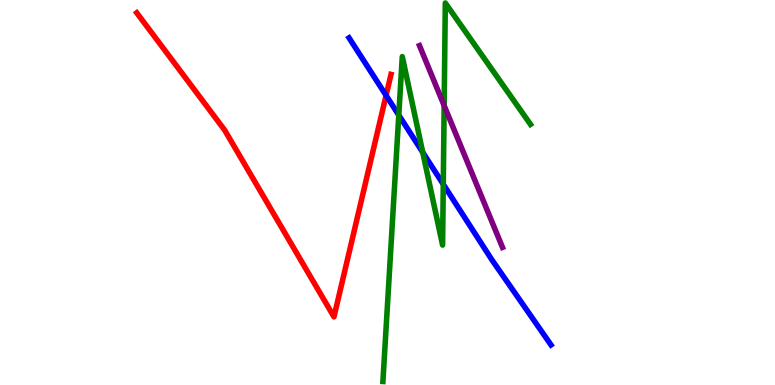[{'lines': ['blue', 'red'], 'intersections': [{'x': 4.98, 'y': 7.52}]}, {'lines': ['green', 'red'], 'intersections': []}, {'lines': ['purple', 'red'], 'intersections': []}, {'lines': ['blue', 'green'], 'intersections': [{'x': 5.15, 'y': 7.01}, {'x': 5.46, 'y': 6.04}, {'x': 5.72, 'y': 5.21}]}, {'lines': ['blue', 'purple'], 'intersections': []}, {'lines': ['green', 'purple'], 'intersections': [{'x': 5.73, 'y': 7.26}]}]